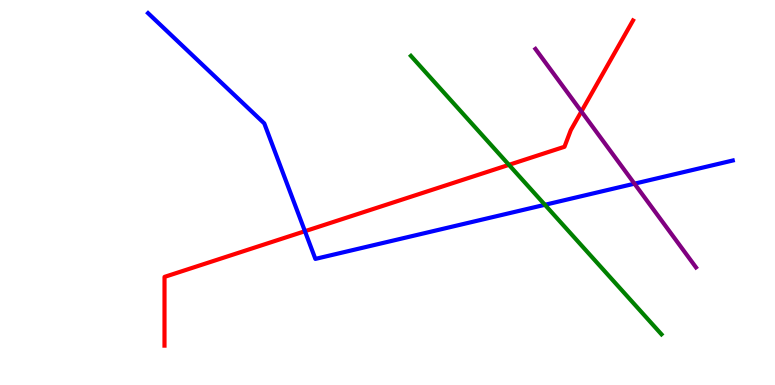[{'lines': ['blue', 'red'], 'intersections': [{'x': 3.93, 'y': 3.99}]}, {'lines': ['green', 'red'], 'intersections': [{'x': 6.57, 'y': 5.72}]}, {'lines': ['purple', 'red'], 'intersections': [{'x': 7.5, 'y': 7.1}]}, {'lines': ['blue', 'green'], 'intersections': [{'x': 7.03, 'y': 4.68}]}, {'lines': ['blue', 'purple'], 'intersections': [{'x': 8.19, 'y': 5.23}]}, {'lines': ['green', 'purple'], 'intersections': []}]